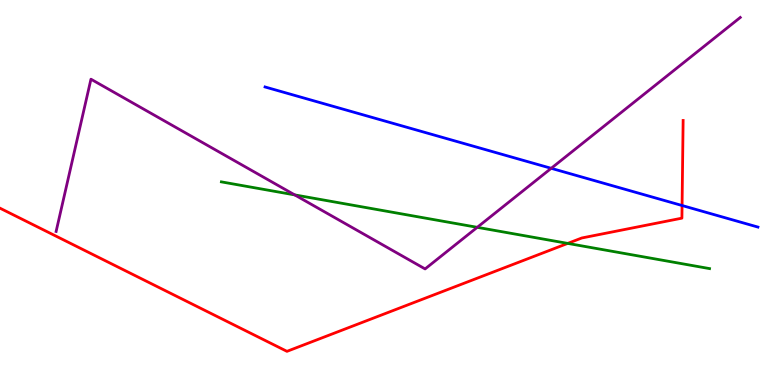[{'lines': ['blue', 'red'], 'intersections': [{'x': 8.8, 'y': 4.66}]}, {'lines': ['green', 'red'], 'intersections': [{'x': 7.33, 'y': 3.68}]}, {'lines': ['purple', 'red'], 'intersections': []}, {'lines': ['blue', 'green'], 'intersections': []}, {'lines': ['blue', 'purple'], 'intersections': [{'x': 7.11, 'y': 5.63}]}, {'lines': ['green', 'purple'], 'intersections': [{'x': 3.8, 'y': 4.94}, {'x': 6.16, 'y': 4.1}]}]